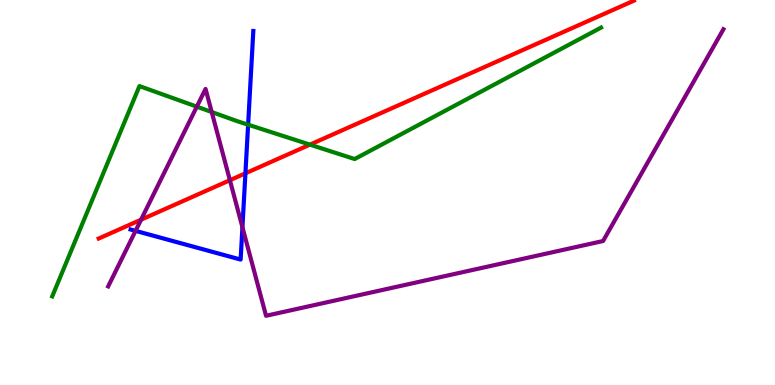[{'lines': ['blue', 'red'], 'intersections': [{'x': 3.17, 'y': 5.5}]}, {'lines': ['green', 'red'], 'intersections': [{'x': 4.0, 'y': 6.24}]}, {'lines': ['purple', 'red'], 'intersections': [{'x': 1.82, 'y': 4.29}, {'x': 2.97, 'y': 5.32}]}, {'lines': ['blue', 'green'], 'intersections': [{'x': 3.2, 'y': 6.76}]}, {'lines': ['blue', 'purple'], 'intersections': [{'x': 1.75, 'y': 4.0}, {'x': 3.13, 'y': 4.1}]}, {'lines': ['green', 'purple'], 'intersections': [{'x': 2.54, 'y': 7.23}, {'x': 2.73, 'y': 7.09}]}]